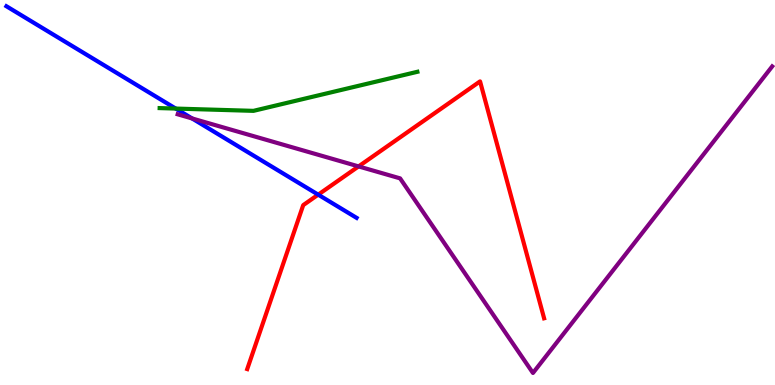[{'lines': ['blue', 'red'], 'intersections': [{'x': 4.11, 'y': 4.94}]}, {'lines': ['green', 'red'], 'intersections': []}, {'lines': ['purple', 'red'], 'intersections': [{'x': 4.63, 'y': 5.68}]}, {'lines': ['blue', 'green'], 'intersections': [{'x': 2.27, 'y': 7.18}]}, {'lines': ['blue', 'purple'], 'intersections': [{'x': 2.48, 'y': 6.92}]}, {'lines': ['green', 'purple'], 'intersections': []}]